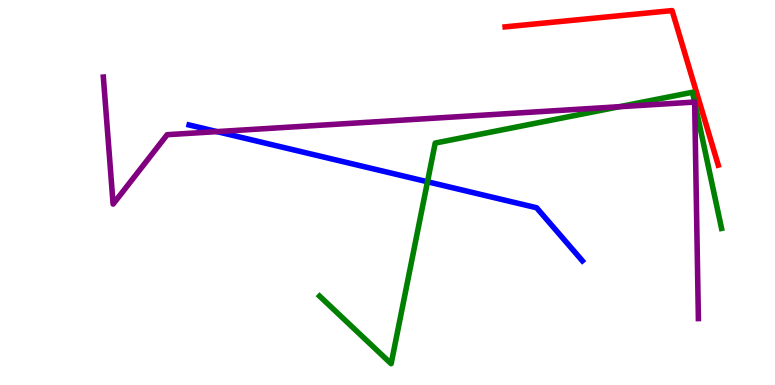[{'lines': ['blue', 'red'], 'intersections': []}, {'lines': ['green', 'red'], 'intersections': []}, {'lines': ['purple', 'red'], 'intersections': []}, {'lines': ['blue', 'green'], 'intersections': [{'x': 5.52, 'y': 5.28}]}, {'lines': ['blue', 'purple'], 'intersections': [{'x': 2.8, 'y': 6.58}]}, {'lines': ['green', 'purple'], 'intersections': [{'x': 7.99, 'y': 7.23}, {'x': 8.96, 'y': 7.35}, {'x': 8.96, 'y': 7.34}]}]